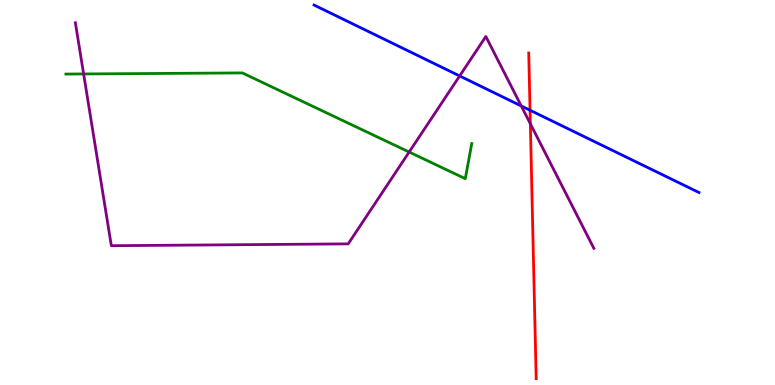[{'lines': ['blue', 'red'], 'intersections': [{'x': 6.84, 'y': 7.14}]}, {'lines': ['green', 'red'], 'intersections': []}, {'lines': ['purple', 'red'], 'intersections': [{'x': 6.84, 'y': 6.79}]}, {'lines': ['blue', 'green'], 'intersections': []}, {'lines': ['blue', 'purple'], 'intersections': [{'x': 5.93, 'y': 8.03}, {'x': 6.73, 'y': 7.25}]}, {'lines': ['green', 'purple'], 'intersections': [{'x': 1.08, 'y': 8.08}, {'x': 5.28, 'y': 6.05}]}]